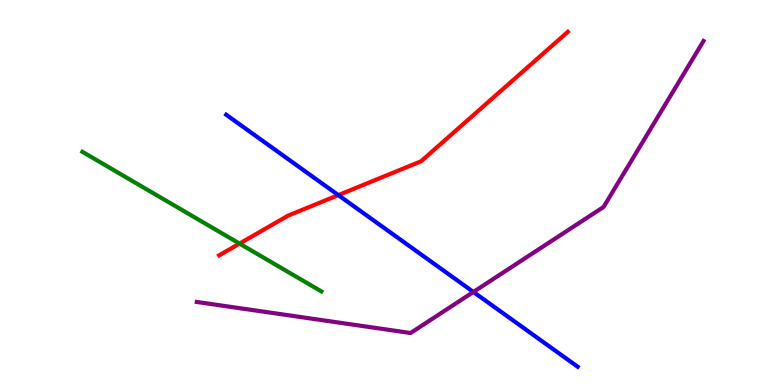[{'lines': ['blue', 'red'], 'intersections': [{'x': 4.37, 'y': 4.93}]}, {'lines': ['green', 'red'], 'intersections': [{'x': 3.09, 'y': 3.67}]}, {'lines': ['purple', 'red'], 'intersections': []}, {'lines': ['blue', 'green'], 'intersections': []}, {'lines': ['blue', 'purple'], 'intersections': [{'x': 6.11, 'y': 2.42}]}, {'lines': ['green', 'purple'], 'intersections': []}]